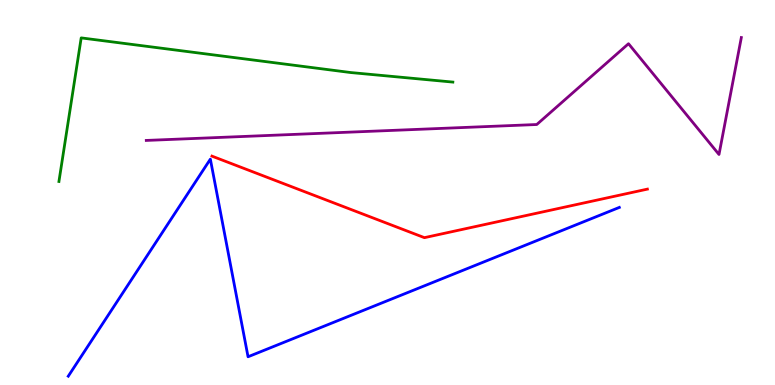[{'lines': ['blue', 'red'], 'intersections': []}, {'lines': ['green', 'red'], 'intersections': []}, {'lines': ['purple', 'red'], 'intersections': []}, {'lines': ['blue', 'green'], 'intersections': []}, {'lines': ['blue', 'purple'], 'intersections': []}, {'lines': ['green', 'purple'], 'intersections': []}]